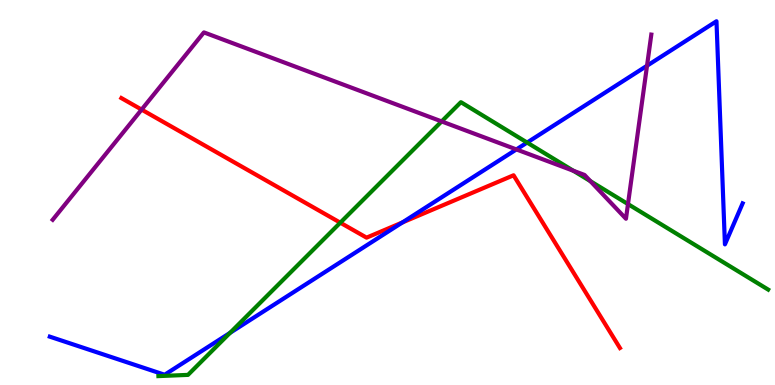[{'lines': ['blue', 'red'], 'intersections': [{'x': 5.19, 'y': 4.22}]}, {'lines': ['green', 'red'], 'intersections': [{'x': 4.39, 'y': 4.22}]}, {'lines': ['purple', 'red'], 'intersections': [{'x': 1.83, 'y': 7.15}]}, {'lines': ['blue', 'green'], 'intersections': [{'x': 2.97, 'y': 1.35}, {'x': 6.8, 'y': 6.3}]}, {'lines': ['blue', 'purple'], 'intersections': [{'x': 6.66, 'y': 6.12}, {'x': 8.35, 'y': 8.29}]}, {'lines': ['green', 'purple'], 'intersections': [{'x': 5.7, 'y': 6.85}, {'x': 7.4, 'y': 5.56}, {'x': 7.62, 'y': 5.29}, {'x': 8.1, 'y': 4.7}]}]